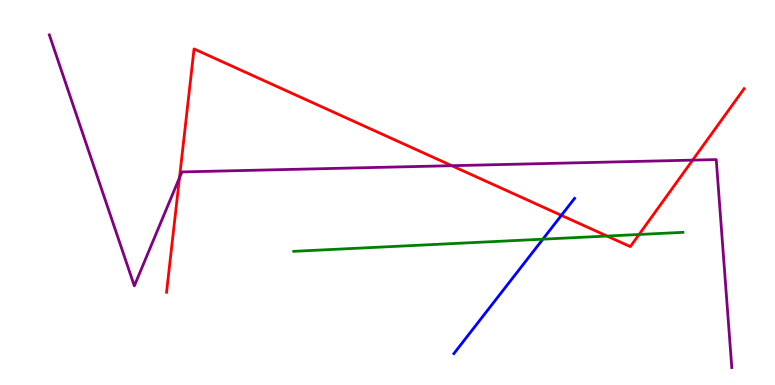[{'lines': ['blue', 'red'], 'intersections': [{'x': 7.24, 'y': 4.41}]}, {'lines': ['green', 'red'], 'intersections': [{'x': 7.83, 'y': 3.87}, {'x': 8.25, 'y': 3.91}]}, {'lines': ['purple', 'red'], 'intersections': [{'x': 2.32, 'y': 5.38}, {'x': 5.83, 'y': 5.7}, {'x': 8.94, 'y': 5.84}]}, {'lines': ['blue', 'green'], 'intersections': [{'x': 7.0, 'y': 3.79}]}, {'lines': ['blue', 'purple'], 'intersections': []}, {'lines': ['green', 'purple'], 'intersections': []}]